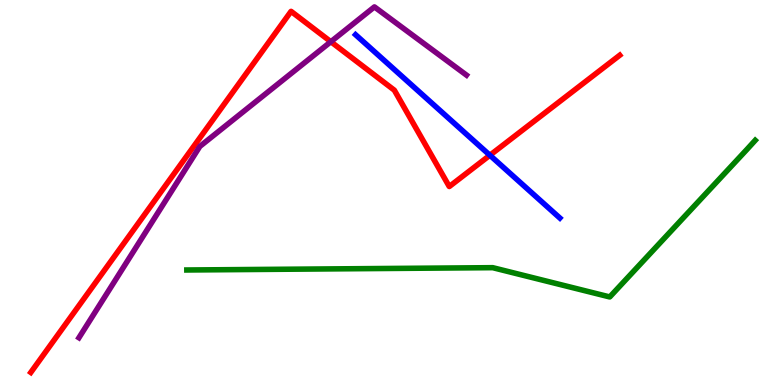[{'lines': ['blue', 'red'], 'intersections': [{'x': 6.32, 'y': 5.97}]}, {'lines': ['green', 'red'], 'intersections': []}, {'lines': ['purple', 'red'], 'intersections': [{'x': 4.27, 'y': 8.92}]}, {'lines': ['blue', 'green'], 'intersections': []}, {'lines': ['blue', 'purple'], 'intersections': []}, {'lines': ['green', 'purple'], 'intersections': []}]